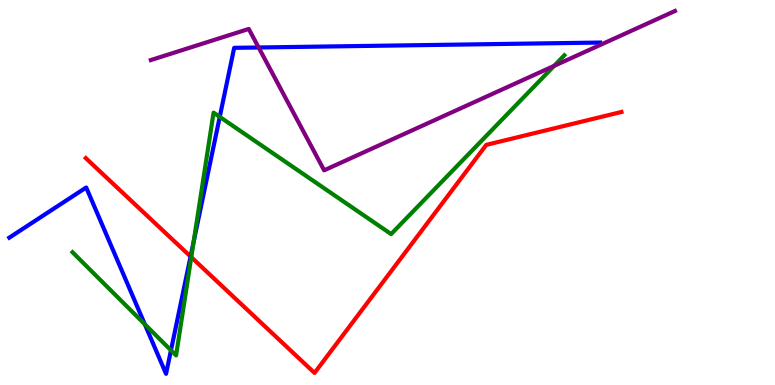[{'lines': ['blue', 'red'], 'intersections': [{'x': 2.46, 'y': 3.34}]}, {'lines': ['green', 'red'], 'intersections': [{'x': 2.47, 'y': 3.32}]}, {'lines': ['purple', 'red'], 'intersections': []}, {'lines': ['blue', 'green'], 'intersections': [{'x': 1.87, 'y': 1.58}, {'x': 2.21, 'y': 0.901}, {'x': 2.5, 'y': 3.71}, {'x': 2.84, 'y': 6.96}]}, {'lines': ['blue', 'purple'], 'intersections': [{'x': 3.34, 'y': 8.77}]}, {'lines': ['green', 'purple'], 'intersections': [{'x': 7.15, 'y': 8.29}]}]